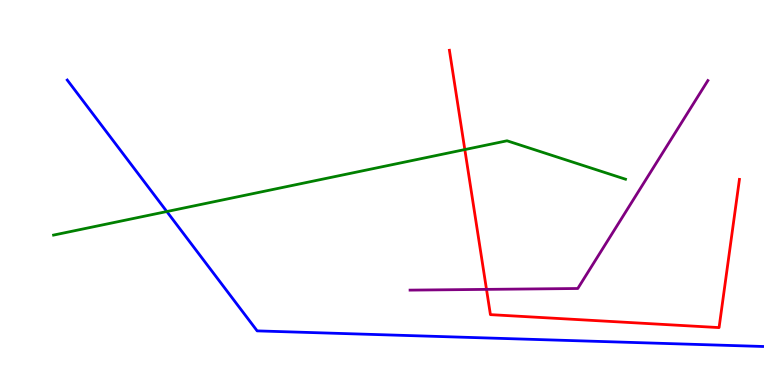[{'lines': ['blue', 'red'], 'intersections': []}, {'lines': ['green', 'red'], 'intersections': [{'x': 6.0, 'y': 6.12}]}, {'lines': ['purple', 'red'], 'intersections': [{'x': 6.28, 'y': 2.48}]}, {'lines': ['blue', 'green'], 'intersections': [{'x': 2.15, 'y': 4.51}]}, {'lines': ['blue', 'purple'], 'intersections': []}, {'lines': ['green', 'purple'], 'intersections': []}]